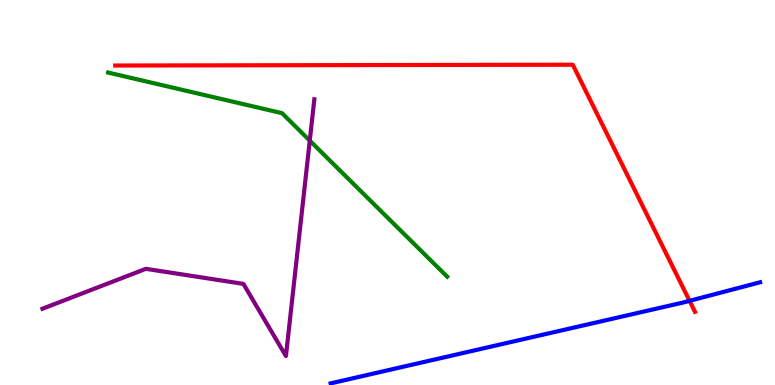[{'lines': ['blue', 'red'], 'intersections': [{'x': 8.9, 'y': 2.19}]}, {'lines': ['green', 'red'], 'intersections': []}, {'lines': ['purple', 'red'], 'intersections': []}, {'lines': ['blue', 'green'], 'intersections': []}, {'lines': ['blue', 'purple'], 'intersections': []}, {'lines': ['green', 'purple'], 'intersections': [{'x': 4.0, 'y': 6.35}]}]